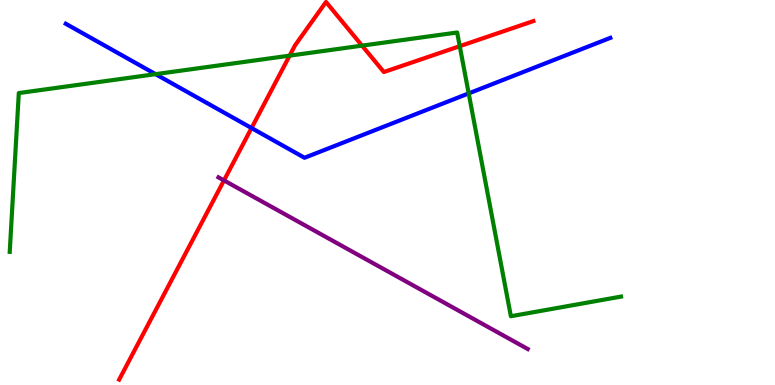[{'lines': ['blue', 'red'], 'intersections': [{'x': 3.25, 'y': 6.67}]}, {'lines': ['green', 'red'], 'intersections': [{'x': 3.74, 'y': 8.55}, {'x': 4.67, 'y': 8.81}, {'x': 5.93, 'y': 8.8}]}, {'lines': ['purple', 'red'], 'intersections': [{'x': 2.89, 'y': 5.31}]}, {'lines': ['blue', 'green'], 'intersections': [{'x': 2.01, 'y': 8.07}, {'x': 6.05, 'y': 7.57}]}, {'lines': ['blue', 'purple'], 'intersections': []}, {'lines': ['green', 'purple'], 'intersections': []}]